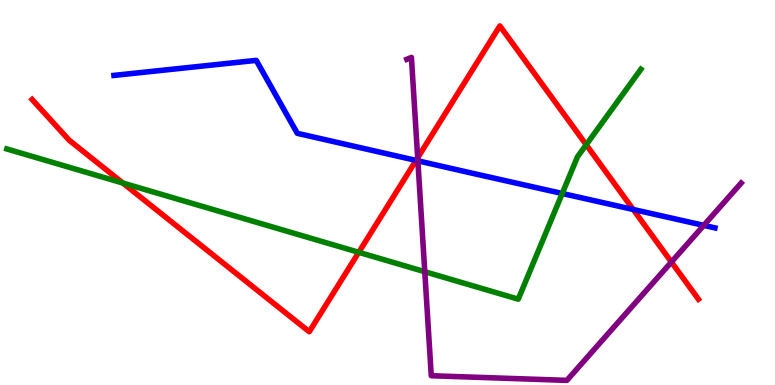[{'lines': ['blue', 'red'], 'intersections': [{'x': 5.37, 'y': 5.83}, {'x': 8.17, 'y': 4.56}]}, {'lines': ['green', 'red'], 'intersections': [{'x': 1.59, 'y': 5.25}, {'x': 4.63, 'y': 3.45}, {'x': 7.56, 'y': 6.24}]}, {'lines': ['purple', 'red'], 'intersections': [{'x': 5.39, 'y': 5.9}, {'x': 8.66, 'y': 3.19}]}, {'lines': ['blue', 'green'], 'intersections': [{'x': 7.25, 'y': 4.97}]}, {'lines': ['blue', 'purple'], 'intersections': [{'x': 5.39, 'y': 5.82}, {'x': 9.08, 'y': 4.15}]}, {'lines': ['green', 'purple'], 'intersections': [{'x': 5.48, 'y': 2.94}]}]